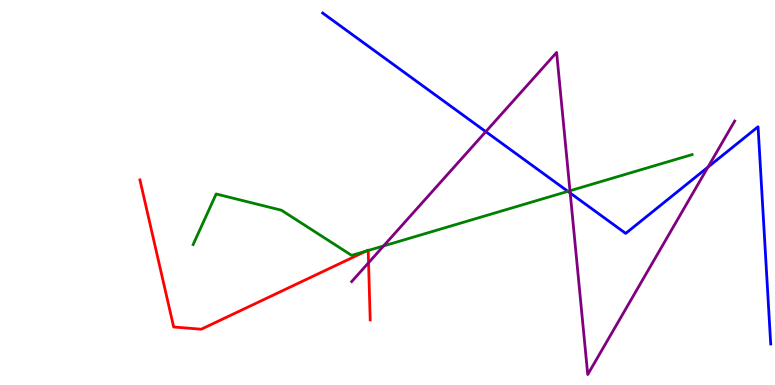[{'lines': ['blue', 'red'], 'intersections': []}, {'lines': ['green', 'red'], 'intersections': [{'x': 4.72, 'y': 3.48}, {'x': 4.75, 'y': 3.49}]}, {'lines': ['purple', 'red'], 'intersections': [{'x': 4.76, 'y': 3.18}]}, {'lines': ['blue', 'green'], 'intersections': [{'x': 7.33, 'y': 5.03}]}, {'lines': ['blue', 'purple'], 'intersections': [{'x': 6.27, 'y': 6.58}, {'x': 7.36, 'y': 4.99}, {'x': 9.14, 'y': 5.66}]}, {'lines': ['green', 'purple'], 'intersections': [{'x': 4.95, 'y': 3.61}, {'x': 7.35, 'y': 5.05}]}]